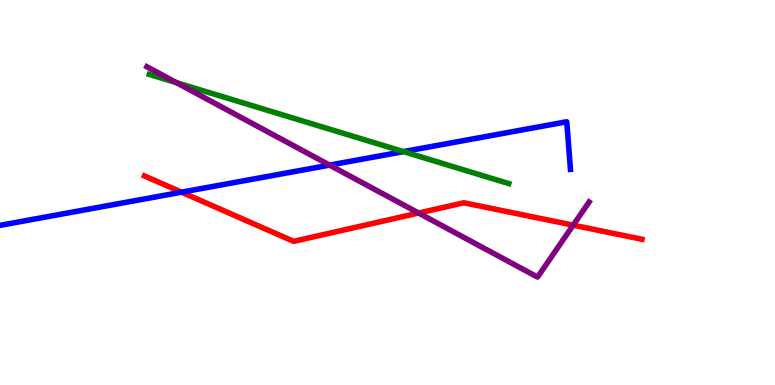[{'lines': ['blue', 'red'], 'intersections': [{'x': 2.34, 'y': 5.01}]}, {'lines': ['green', 'red'], 'intersections': []}, {'lines': ['purple', 'red'], 'intersections': [{'x': 5.4, 'y': 4.47}, {'x': 7.4, 'y': 4.15}]}, {'lines': ['blue', 'green'], 'intersections': [{'x': 5.21, 'y': 6.06}]}, {'lines': ['blue', 'purple'], 'intersections': [{'x': 4.25, 'y': 5.71}]}, {'lines': ['green', 'purple'], 'intersections': [{'x': 2.28, 'y': 7.85}]}]